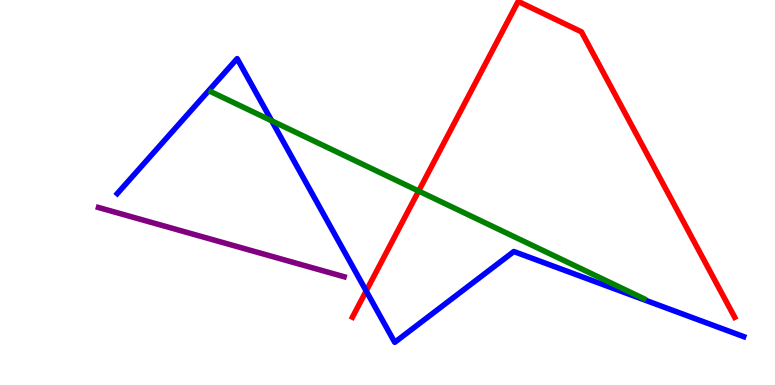[{'lines': ['blue', 'red'], 'intersections': [{'x': 4.73, 'y': 2.44}]}, {'lines': ['green', 'red'], 'intersections': [{'x': 5.4, 'y': 5.04}]}, {'lines': ['purple', 'red'], 'intersections': []}, {'lines': ['blue', 'green'], 'intersections': [{'x': 3.51, 'y': 6.86}]}, {'lines': ['blue', 'purple'], 'intersections': []}, {'lines': ['green', 'purple'], 'intersections': []}]